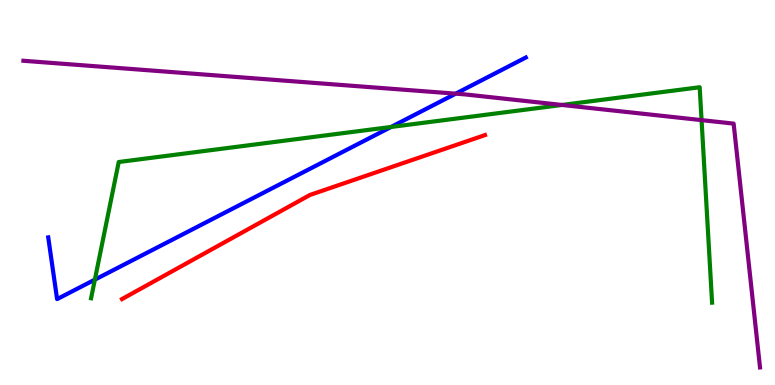[{'lines': ['blue', 'red'], 'intersections': []}, {'lines': ['green', 'red'], 'intersections': []}, {'lines': ['purple', 'red'], 'intersections': []}, {'lines': ['blue', 'green'], 'intersections': [{'x': 1.22, 'y': 2.74}, {'x': 5.05, 'y': 6.7}]}, {'lines': ['blue', 'purple'], 'intersections': [{'x': 5.88, 'y': 7.57}]}, {'lines': ['green', 'purple'], 'intersections': [{'x': 7.25, 'y': 7.27}, {'x': 9.05, 'y': 6.88}]}]